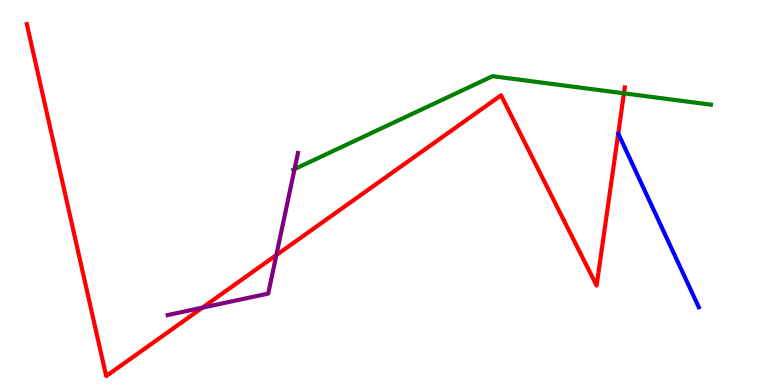[{'lines': ['blue', 'red'], 'intersections': []}, {'lines': ['green', 'red'], 'intersections': [{'x': 8.05, 'y': 7.58}]}, {'lines': ['purple', 'red'], 'intersections': [{'x': 2.61, 'y': 2.01}, {'x': 3.57, 'y': 3.37}]}, {'lines': ['blue', 'green'], 'intersections': []}, {'lines': ['blue', 'purple'], 'intersections': []}, {'lines': ['green', 'purple'], 'intersections': [{'x': 3.8, 'y': 5.61}]}]